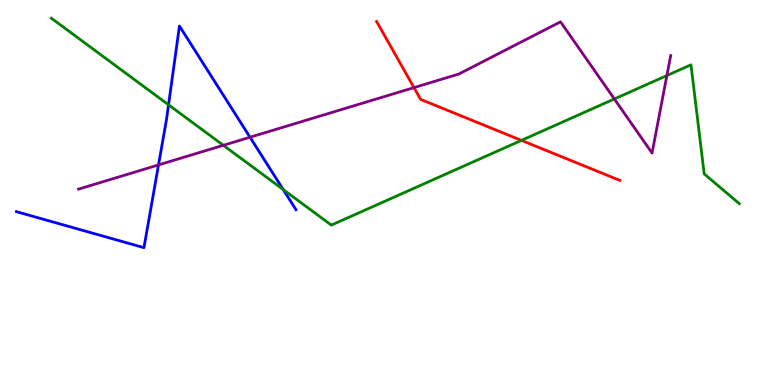[{'lines': ['blue', 'red'], 'intersections': []}, {'lines': ['green', 'red'], 'intersections': [{'x': 6.73, 'y': 6.35}]}, {'lines': ['purple', 'red'], 'intersections': [{'x': 5.34, 'y': 7.72}]}, {'lines': ['blue', 'green'], 'intersections': [{'x': 2.17, 'y': 7.28}, {'x': 3.65, 'y': 5.08}]}, {'lines': ['blue', 'purple'], 'intersections': [{'x': 2.05, 'y': 5.72}, {'x': 3.23, 'y': 6.44}]}, {'lines': ['green', 'purple'], 'intersections': [{'x': 2.88, 'y': 6.23}, {'x': 7.93, 'y': 7.43}, {'x': 8.6, 'y': 8.04}]}]